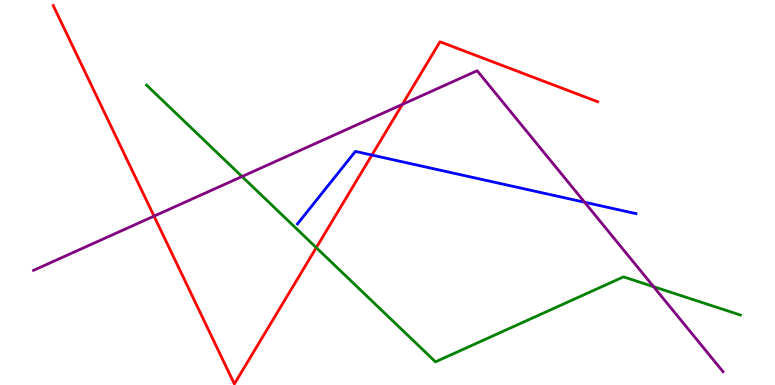[{'lines': ['blue', 'red'], 'intersections': [{'x': 4.8, 'y': 5.97}]}, {'lines': ['green', 'red'], 'intersections': [{'x': 4.08, 'y': 3.57}]}, {'lines': ['purple', 'red'], 'intersections': [{'x': 1.99, 'y': 4.39}, {'x': 5.19, 'y': 7.29}]}, {'lines': ['blue', 'green'], 'intersections': []}, {'lines': ['blue', 'purple'], 'intersections': [{'x': 7.54, 'y': 4.75}]}, {'lines': ['green', 'purple'], 'intersections': [{'x': 3.12, 'y': 5.41}, {'x': 8.43, 'y': 2.55}]}]